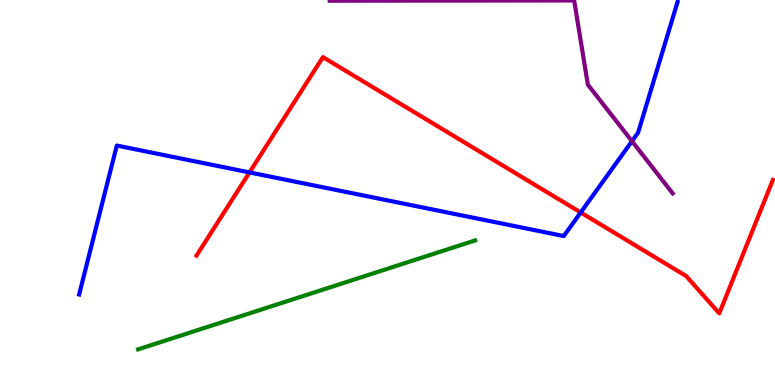[{'lines': ['blue', 'red'], 'intersections': [{'x': 3.22, 'y': 5.52}, {'x': 7.49, 'y': 4.48}]}, {'lines': ['green', 'red'], 'intersections': []}, {'lines': ['purple', 'red'], 'intersections': []}, {'lines': ['blue', 'green'], 'intersections': []}, {'lines': ['blue', 'purple'], 'intersections': [{'x': 8.15, 'y': 6.33}]}, {'lines': ['green', 'purple'], 'intersections': []}]